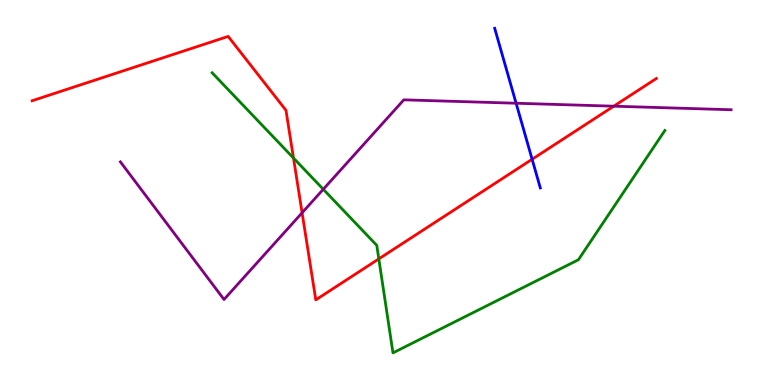[{'lines': ['blue', 'red'], 'intersections': [{'x': 6.87, 'y': 5.86}]}, {'lines': ['green', 'red'], 'intersections': [{'x': 3.79, 'y': 5.9}, {'x': 4.89, 'y': 3.28}]}, {'lines': ['purple', 'red'], 'intersections': [{'x': 3.9, 'y': 4.47}, {'x': 7.92, 'y': 7.24}]}, {'lines': ['blue', 'green'], 'intersections': []}, {'lines': ['blue', 'purple'], 'intersections': [{'x': 6.66, 'y': 7.32}]}, {'lines': ['green', 'purple'], 'intersections': [{'x': 4.17, 'y': 5.08}]}]